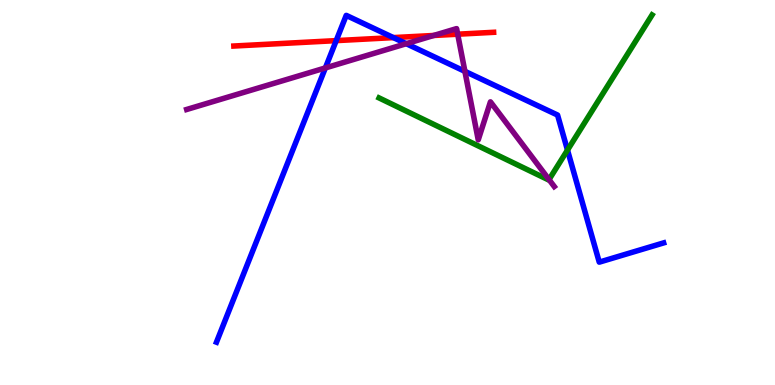[{'lines': ['blue', 'red'], 'intersections': [{'x': 4.34, 'y': 8.94}, {'x': 5.08, 'y': 9.02}]}, {'lines': ['green', 'red'], 'intersections': []}, {'lines': ['purple', 'red'], 'intersections': [{'x': 5.6, 'y': 9.08}, {'x': 5.91, 'y': 9.11}]}, {'lines': ['blue', 'green'], 'intersections': [{'x': 7.32, 'y': 6.1}]}, {'lines': ['blue', 'purple'], 'intersections': [{'x': 4.2, 'y': 8.24}, {'x': 5.24, 'y': 8.87}, {'x': 6.0, 'y': 8.15}]}, {'lines': ['green', 'purple'], 'intersections': [{'x': 7.08, 'y': 5.34}]}]